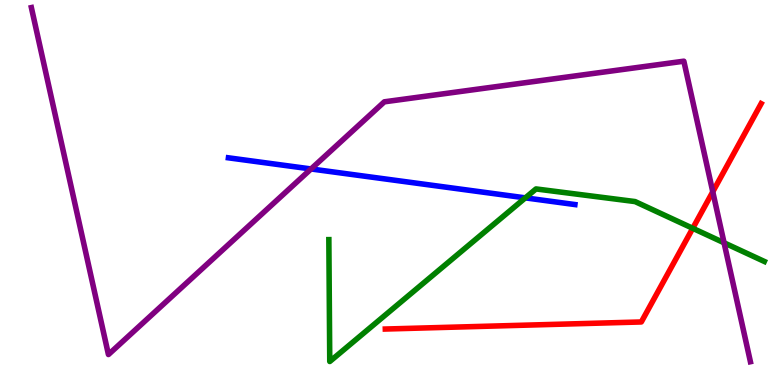[{'lines': ['blue', 'red'], 'intersections': []}, {'lines': ['green', 'red'], 'intersections': [{'x': 8.94, 'y': 4.07}]}, {'lines': ['purple', 'red'], 'intersections': [{'x': 9.2, 'y': 5.02}]}, {'lines': ['blue', 'green'], 'intersections': [{'x': 6.78, 'y': 4.86}]}, {'lines': ['blue', 'purple'], 'intersections': [{'x': 4.01, 'y': 5.61}]}, {'lines': ['green', 'purple'], 'intersections': [{'x': 9.34, 'y': 3.69}]}]